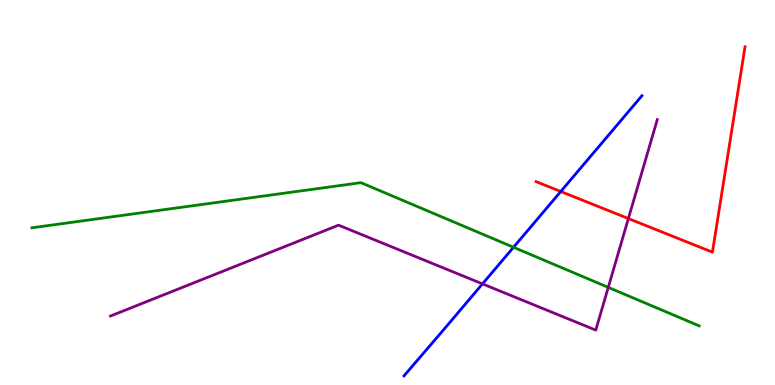[{'lines': ['blue', 'red'], 'intersections': [{'x': 7.24, 'y': 5.03}]}, {'lines': ['green', 'red'], 'intersections': []}, {'lines': ['purple', 'red'], 'intersections': [{'x': 8.11, 'y': 4.32}]}, {'lines': ['blue', 'green'], 'intersections': [{'x': 6.63, 'y': 3.58}]}, {'lines': ['blue', 'purple'], 'intersections': [{'x': 6.23, 'y': 2.63}]}, {'lines': ['green', 'purple'], 'intersections': [{'x': 7.85, 'y': 2.54}]}]